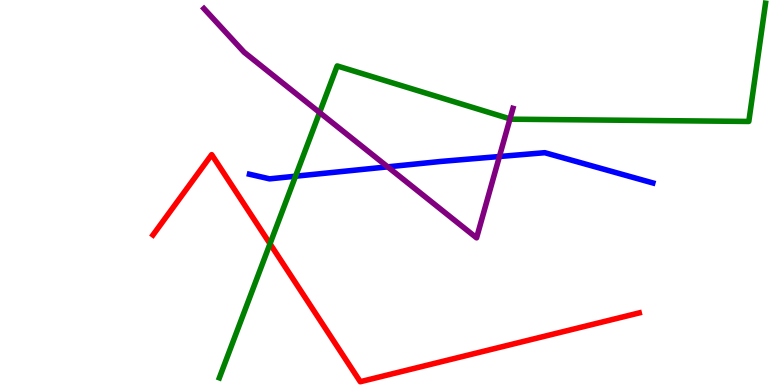[{'lines': ['blue', 'red'], 'intersections': []}, {'lines': ['green', 'red'], 'intersections': [{'x': 3.48, 'y': 3.67}]}, {'lines': ['purple', 'red'], 'intersections': []}, {'lines': ['blue', 'green'], 'intersections': [{'x': 3.81, 'y': 5.42}]}, {'lines': ['blue', 'purple'], 'intersections': [{'x': 5.0, 'y': 5.67}, {'x': 6.44, 'y': 5.93}]}, {'lines': ['green', 'purple'], 'intersections': [{'x': 4.12, 'y': 7.08}, {'x': 6.58, 'y': 6.91}]}]